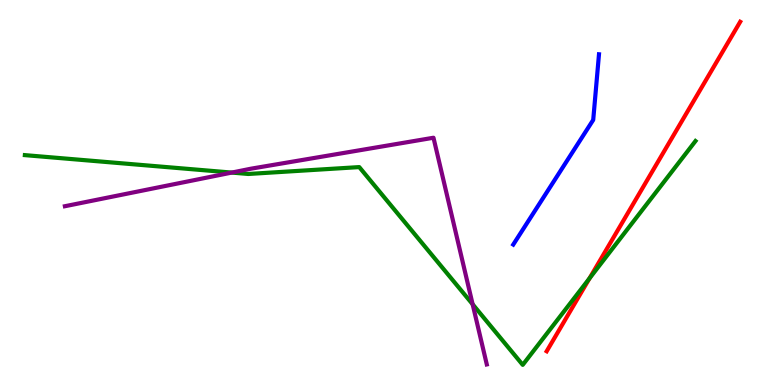[{'lines': ['blue', 'red'], 'intersections': []}, {'lines': ['green', 'red'], 'intersections': [{'x': 7.61, 'y': 2.77}]}, {'lines': ['purple', 'red'], 'intersections': []}, {'lines': ['blue', 'green'], 'intersections': []}, {'lines': ['blue', 'purple'], 'intersections': []}, {'lines': ['green', 'purple'], 'intersections': [{'x': 2.99, 'y': 5.52}, {'x': 6.1, 'y': 2.1}]}]